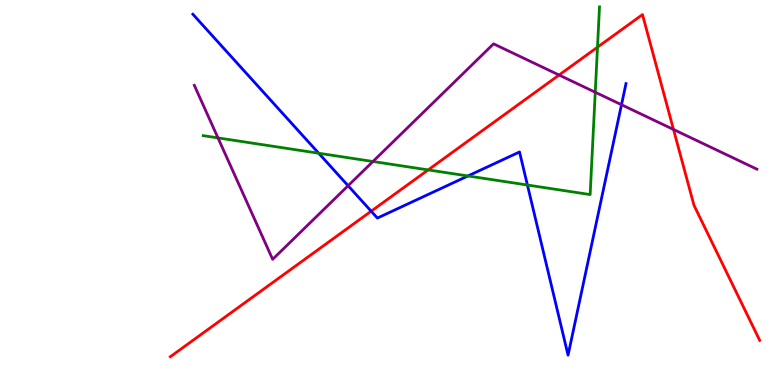[{'lines': ['blue', 'red'], 'intersections': [{'x': 4.79, 'y': 4.51}]}, {'lines': ['green', 'red'], 'intersections': [{'x': 5.52, 'y': 5.59}, {'x': 7.71, 'y': 8.77}]}, {'lines': ['purple', 'red'], 'intersections': [{'x': 7.21, 'y': 8.05}, {'x': 8.69, 'y': 6.64}]}, {'lines': ['blue', 'green'], 'intersections': [{'x': 4.11, 'y': 6.02}, {'x': 6.04, 'y': 5.43}, {'x': 6.81, 'y': 5.19}]}, {'lines': ['blue', 'purple'], 'intersections': [{'x': 4.49, 'y': 5.18}, {'x': 8.02, 'y': 7.28}]}, {'lines': ['green', 'purple'], 'intersections': [{'x': 2.81, 'y': 6.42}, {'x': 4.81, 'y': 5.81}, {'x': 7.68, 'y': 7.6}]}]